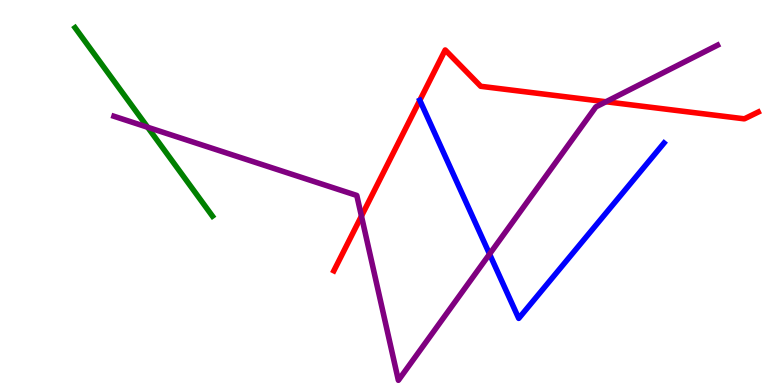[{'lines': ['blue', 'red'], 'intersections': [{'x': 5.42, 'y': 7.39}]}, {'lines': ['green', 'red'], 'intersections': []}, {'lines': ['purple', 'red'], 'intersections': [{'x': 4.66, 'y': 4.39}, {'x': 7.82, 'y': 7.36}]}, {'lines': ['blue', 'green'], 'intersections': []}, {'lines': ['blue', 'purple'], 'intersections': [{'x': 6.32, 'y': 3.4}]}, {'lines': ['green', 'purple'], 'intersections': [{'x': 1.91, 'y': 6.69}]}]